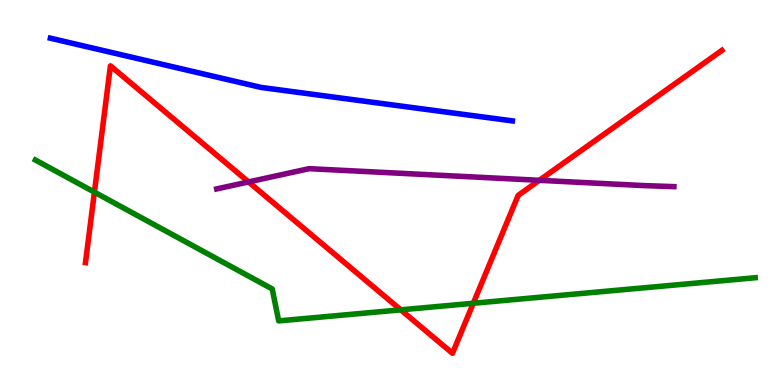[{'lines': ['blue', 'red'], 'intersections': []}, {'lines': ['green', 'red'], 'intersections': [{'x': 1.22, 'y': 5.01}, {'x': 5.17, 'y': 1.95}, {'x': 6.11, 'y': 2.12}]}, {'lines': ['purple', 'red'], 'intersections': [{'x': 3.21, 'y': 5.27}, {'x': 6.96, 'y': 5.32}]}, {'lines': ['blue', 'green'], 'intersections': []}, {'lines': ['blue', 'purple'], 'intersections': []}, {'lines': ['green', 'purple'], 'intersections': []}]